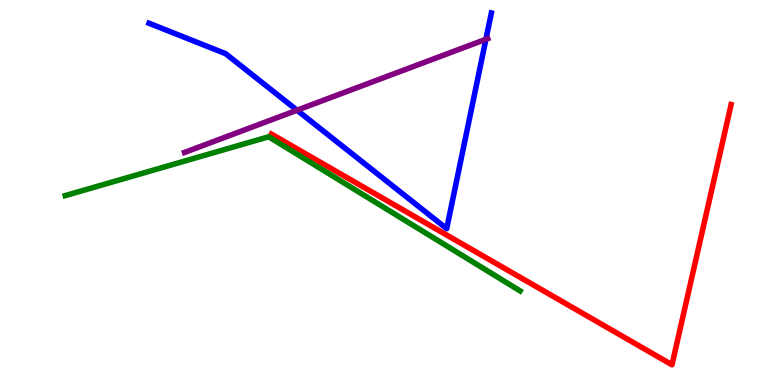[{'lines': ['blue', 'red'], 'intersections': []}, {'lines': ['green', 'red'], 'intersections': []}, {'lines': ['purple', 'red'], 'intersections': []}, {'lines': ['blue', 'green'], 'intersections': []}, {'lines': ['blue', 'purple'], 'intersections': [{'x': 3.83, 'y': 7.14}, {'x': 6.27, 'y': 8.98}]}, {'lines': ['green', 'purple'], 'intersections': []}]